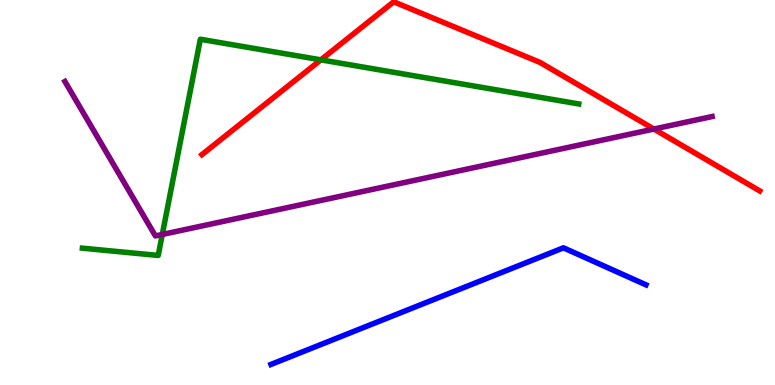[{'lines': ['blue', 'red'], 'intersections': []}, {'lines': ['green', 'red'], 'intersections': [{'x': 4.14, 'y': 8.45}]}, {'lines': ['purple', 'red'], 'intersections': [{'x': 8.44, 'y': 6.65}]}, {'lines': ['blue', 'green'], 'intersections': []}, {'lines': ['blue', 'purple'], 'intersections': []}, {'lines': ['green', 'purple'], 'intersections': [{'x': 2.09, 'y': 3.91}]}]